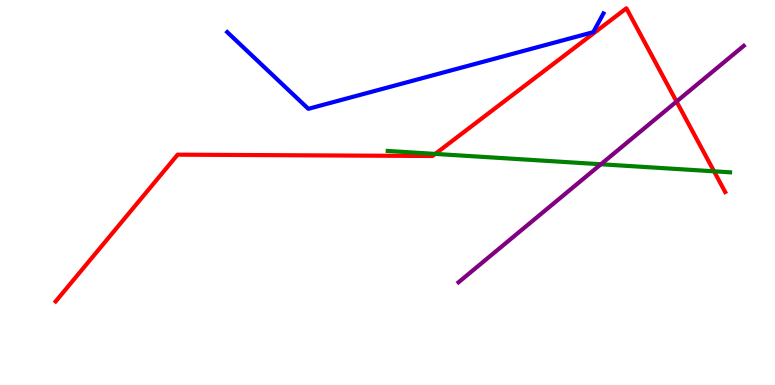[{'lines': ['blue', 'red'], 'intersections': []}, {'lines': ['green', 'red'], 'intersections': [{'x': 5.62, 'y': 6.0}, {'x': 9.21, 'y': 5.55}]}, {'lines': ['purple', 'red'], 'intersections': [{'x': 8.73, 'y': 7.36}]}, {'lines': ['blue', 'green'], 'intersections': []}, {'lines': ['blue', 'purple'], 'intersections': []}, {'lines': ['green', 'purple'], 'intersections': [{'x': 7.75, 'y': 5.73}]}]